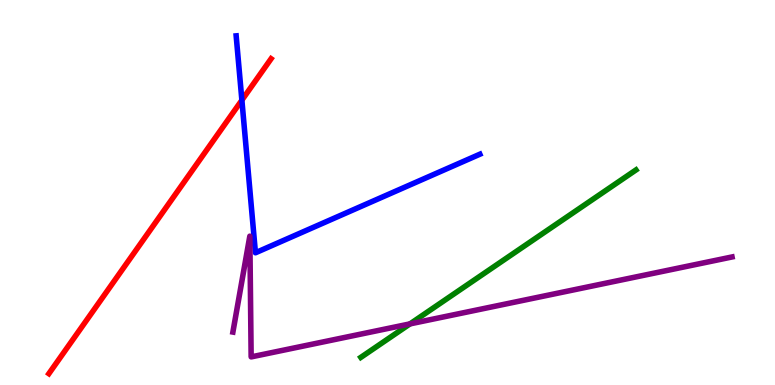[{'lines': ['blue', 'red'], 'intersections': [{'x': 3.12, 'y': 7.4}]}, {'lines': ['green', 'red'], 'intersections': []}, {'lines': ['purple', 'red'], 'intersections': []}, {'lines': ['blue', 'green'], 'intersections': []}, {'lines': ['blue', 'purple'], 'intersections': []}, {'lines': ['green', 'purple'], 'intersections': [{'x': 5.29, 'y': 1.59}]}]